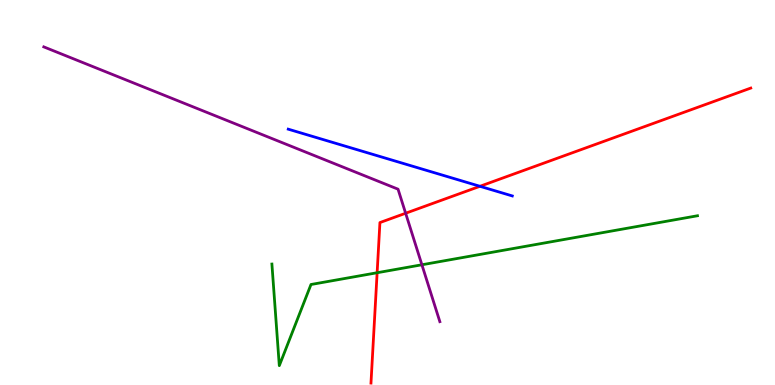[{'lines': ['blue', 'red'], 'intersections': [{'x': 6.19, 'y': 5.16}]}, {'lines': ['green', 'red'], 'intersections': [{'x': 4.87, 'y': 2.92}]}, {'lines': ['purple', 'red'], 'intersections': [{'x': 5.23, 'y': 4.46}]}, {'lines': ['blue', 'green'], 'intersections': []}, {'lines': ['blue', 'purple'], 'intersections': []}, {'lines': ['green', 'purple'], 'intersections': [{'x': 5.44, 'y': 3.12}]}]